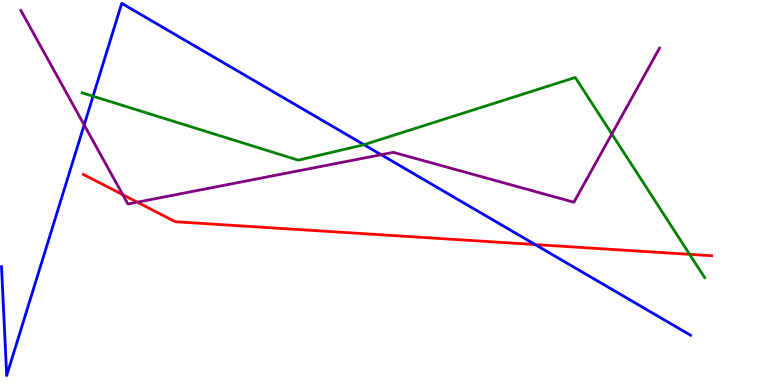[{'lines': ['blue', 'red'], 'intersections': [{'x': 6.9, 'y': 3.65}]}, {'lines': ['green', 'red'], 'intersections': [{'x': 8.9, 'y': 3.39}]}, {'lines': ['purple', 'red'], 'intersections': [{'x': 1.58, 'y': 4.94}, {'x': 1.77, 'y': 4.75}]}, {'lines': ['blue', 'green'], 'intersections': [{'x': 1.2, 'y': 7.5}, {'x': 4.7, 'y': 6.24}]}, {'lines': ['blue', 'purple'], 'intersections': [{'x': 1.09, 'y': 6.76}, {'x': 4.92, 'y': 5.98}]}, {'lines': ['green', 'purple'], 'intersections': [{'x': 7.89, 'y': 6.52}]}]